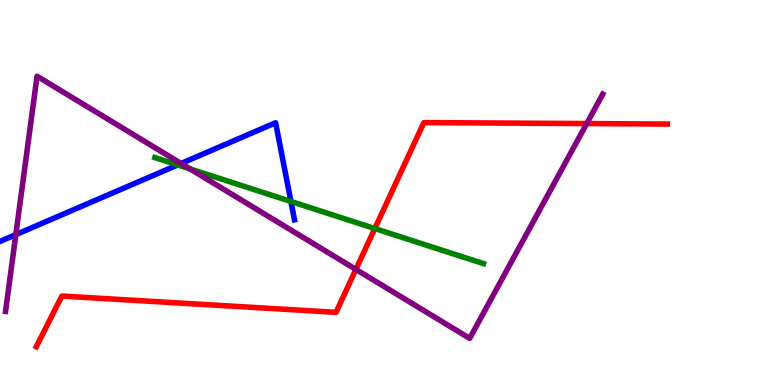[{'lines': ['blue', 'red'], 'intersections': []}, {'lines': ['green', 'red'], 'intersections': [{'x': 4.84, 'y': 4.06}]}, {'lines': ['purple', 'red'], 'intersections': [{'x': 4.59, 'y': 3.0}, {'x': 7.57, 'y': 6.79}]}, {'lines': ['blue', 'green'], 'intersections': [{'x': 2.29, 'y': 5.72}, {'x': 3.75, 'y': 4.77}]}, {'lines': ['blue', 'purple'], 'intersections': [{'x': 0.204, 'y': 3.91}, {'x': 2.34, 'y': 5.75}]}, {'lines': ['green', 'purple'], 'intersections': [{'x': 2.45, 'y': 5.61}]}]